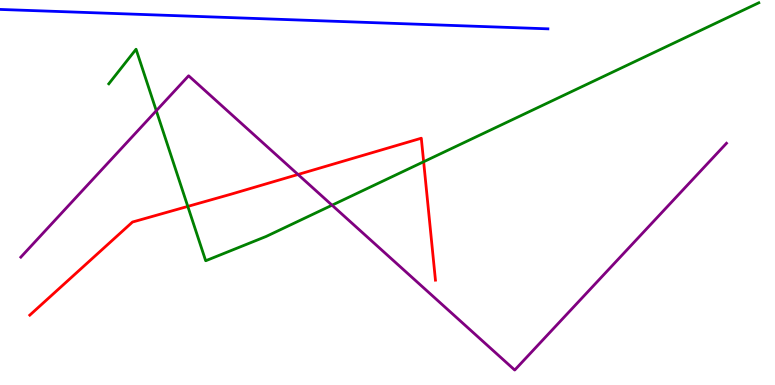[{'lines': ['blue', 'red'], 'intersections': []}, {'lines': ['green', 'red'], 'intersections': [{'x': 2.42, 'y': 4.64}, {'x': 5.47, 'y': 5.8}]}, {'lines': ['purple', 'red'], 'intersections': [{'x': 3.85, 'y': 5.47}]}, {'lines': ['blue', 'green'], 'intersections': []}, {'lines': ['blue', 'purple'], 'intersections': []}, {'lines': ['green', 'purple'], 'intersections': [{'x': 2.02, 'y': 7.12}, {'x': 4.28, 'y': 4.67}]}]